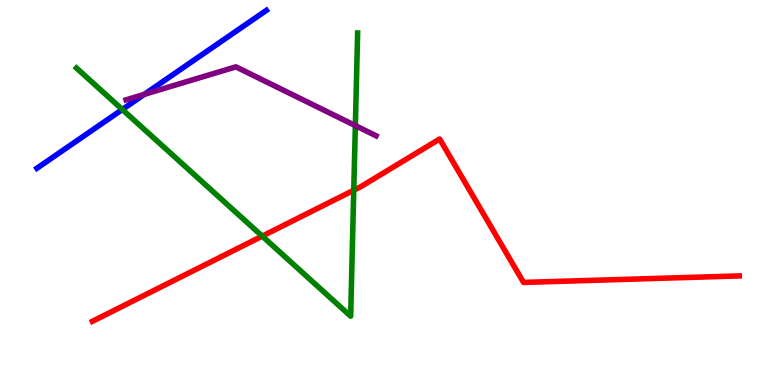[{'lines': ['blue', 'red'], 'intersections': []}, {'lines': ['green', 'red'], 'intersections': [{'x': 3.38, 'y': 3.87}, {'x': 4.56, 'y': 5.06}]}, {'lines': ['purple', 'red'], 'intersections': []}, {'lines': ['blue', 'green'], 'intersections': [{'x': 1.58, 'y': 7.16}]}, {'lines': ['blue', 'purple'], 'intersections': [{'x': 1.86, 'y': 7.55}]}, {'lines': ['green', 'purple'], 'intersections': [{'x': 4.59, 'y': 6.74}]}]